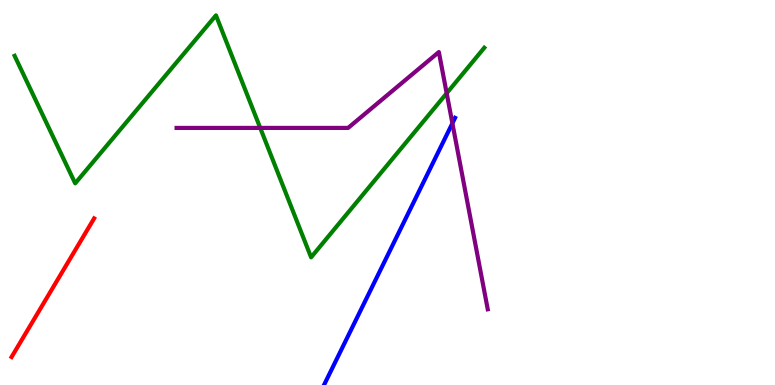[{'lines': ['blue', 'red'], 'intersections': []}, {'lines': ['green', 'red'], 'intersections': []}, {'lines': ['purple', 'red'], 'intersections': []}, {'lines': ['blue', 'green'], 'intersections': []}, {'lines': ['blue', 'purple'], 'intersections': [{'x': 5.84, 'y': 6.8}]}, {'lines': ['green', 'purple'], 'intersections': [{'x': 3.36, 'y': 6.68}, {'x': 5.76, 'y': 7.58}]}]